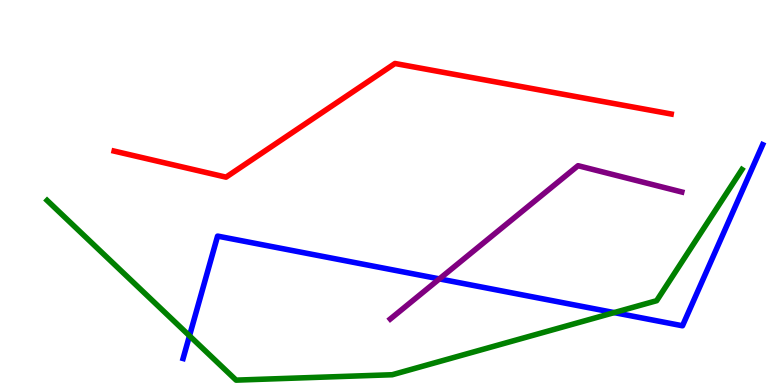[{'lines': ['blue', 'red'], 'intersections': []}, {'lines': ['green', 'red'], 'intersections': []}, {'lines': ['purple', 'red'], 'intersections': []}, {'lines': ['blue', 'green'], 'intersections': [{'x': 2.45, 'y': 1.28}, {'x': 7.92, 'y': 1.88}]}, {'lines': ['blue', 'purple'], 'intersections': [{'x': 5.67, 'y': 2.76}]}, {'lines': ['green', 'purple'], 'intersections': []}]